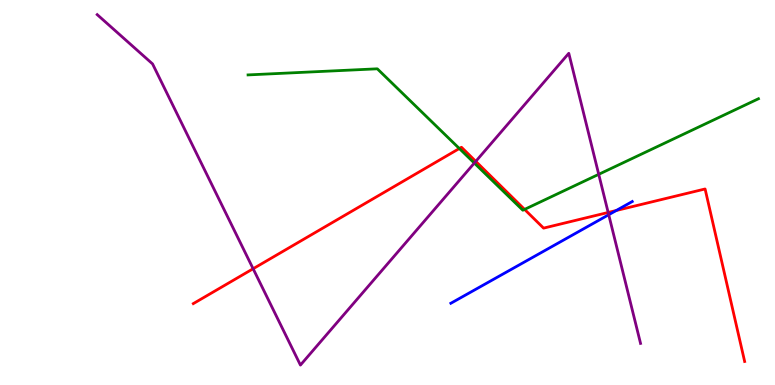[{'lines': ['blue', 'red'], 'intersections': [{'x': 7.95, 'y': 4.53}]}, {'lines': ['green', 'red'], 'intersections': [{'x': 5.93, 'y': 6.14}, {'x': 6.77, 'y': 4.56}]}, {'lines': ['purple', 'red'], 'intersections': [{'x': 3.27, 'y': 3.02}, {'x': 6.14, 'y': 5.81}, {'x': 7.85, 'y': 4.48}]}, {'lines': ['blue', 'green'], 'intersections': []}, {'lines': ['blue', 'purple'], 'intersections': [{'x': 7.85, 'y': 4.42}]}, {'lines': ['green', 'purple'], 'intersections': [{'x': 6.12, 'y': 5.76}, {'x': 7.73, 'y': 5.47}]}]